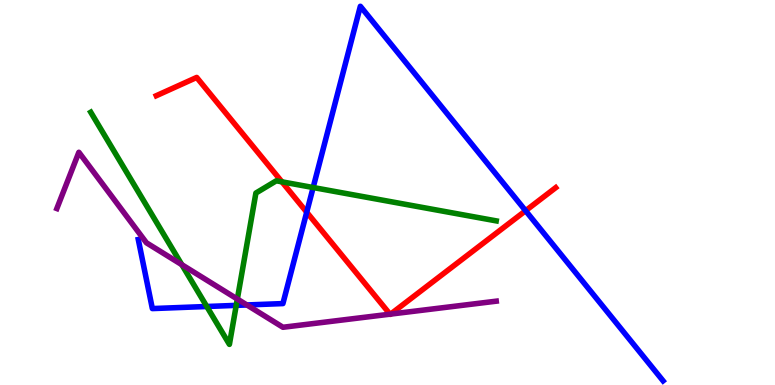[{'lines': ['blue', 'red'], 'intersections': [{'x': 3.96, 'y': 4.49}, {'x': 6.78, 'y': 4.53}]}, {'lines': ['green', 'red'], 'intersections': [{'x': 3.64, 'y': 5.28}]}, {'lines': ['purple', 'red'], 'intersections': [{'x': 5.03, 'y': 1.84}, {'x': 5.04, 'y': 1.84}]}, {'lines': ['blue', 'green'], 'intersections': [{'x': 2.67, 'y': 2.04}, {'x': 3.05, 'y': 2.07}, {'x': 4.04, 'y': 5.13}]}, {'lines': ['blue', 'purple'], 'intersections': [{'x': 3.19, 'y': 2.08}]}, {'lines': ['green', 'purple'], 'intersections': [{'x': 2.35, 'y': 3.12}, {'x': 3.06, 'y': 2.23}]}]